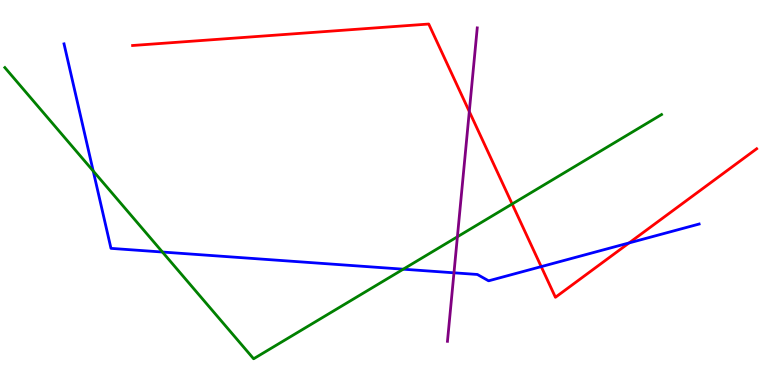[{'lines': ['blue', 'red'], 'intersections': [{'x': 6.98, 'y': 3.07}, {'x': 8.12, 'y': 3.69}]}, {'lines': ['green', 'red'], 'intersections': [{'x': 6.61, 'y': 4.7}]}, {'lines': ['purple', 'red'], 'intersections': [{'x': 6.06, 'y': 7.1}]}, {'lines': ['blue', 'green'], 'intersections': [{'x': 1.2, 'y': 5.56}, {'x': 2.1, 'y': 3.45}, {'x': 5.2, 'y': 3.01}]}, {'lines': ['blue', 'purple'], 'intersections': [{'x': 5.86, 'y': 2.91}]}, {'lines': ['green', 'purple'], 'intersections': [{'x': 5.9, 'y': 3.85}]}]